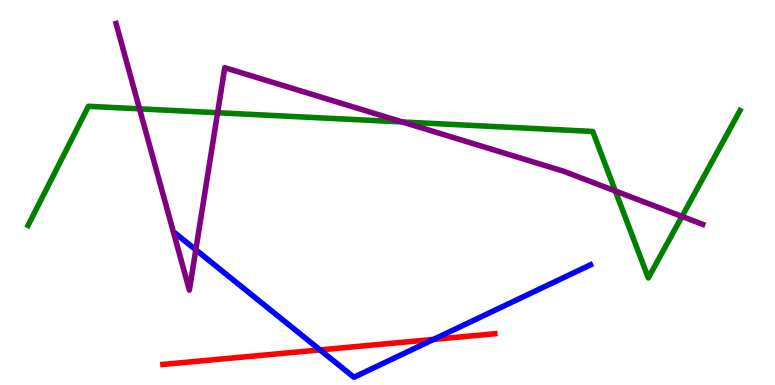[{'lines': ['blue', 'red'], 'intersections': [{'x': 4.13, 'y': 0.912}, {'x': 5.59, 'y': 1.18}]}, {'lines': ['green', 'red'], 'intersections': []}, {'lines': ['purple', 'red'], 'intersections': []}, {'lines': ['blue', 'green'], 'intersections': []}, {'lines': ['blue', 'purple'], 'intersections': [{'x': 2.53, 'y': 3.51}]}, {'lines': ['green', 'purple'], 'intersections': [{'x': 1.8, 'y': 7.17}, {'x': 2.81, 'y': 7.07}, {'x': 5.19, 'y': 6.83}, {'x': 7.94, 'y': 5.04}, {'x': 8.8, 'y': 4.38}]}]